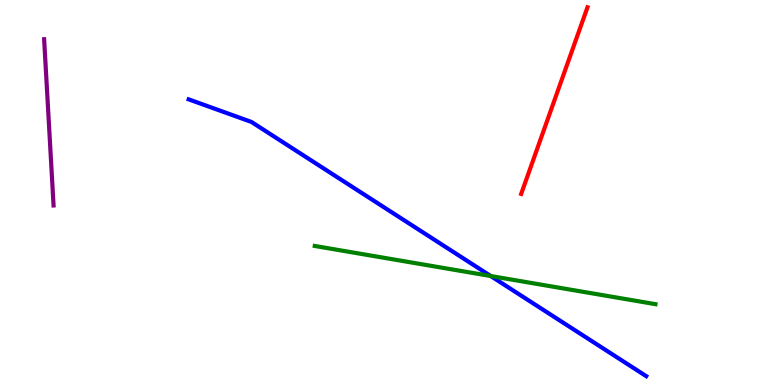[{'lines': ['blue', 'red'], 'intersections': []}, {'lines': ['green', 'red'], 'intersections': []}, {'lines': ['purple', 'red'], 'intersections': []}, {'lines': ['blue', 'green'], 'intersections': [{'x': 6.33, 'y': 2.83}]}, {'lines': ['blue', 'purple'], 'intersections': []}, {'lines': ['green', 'purple'], 'intersections': []}]